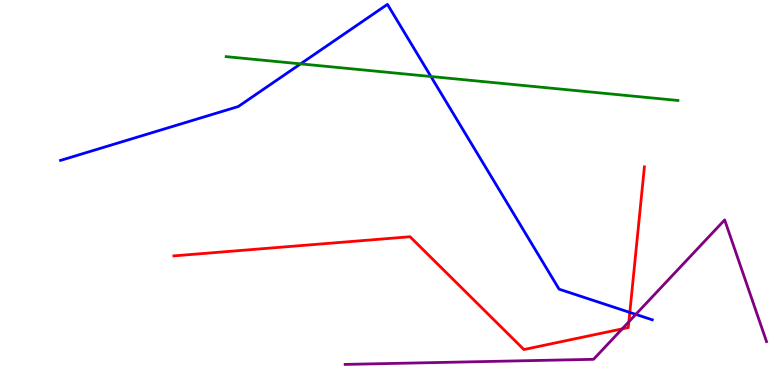[{'lines': ['blue', 'red'], 'intersections': [{'x': 8.13, 'y': 1.89}]}, {'lines': ['green', 'red'], 'intersections': []}, {'lines': ['purple', 'red'], 'intersections': [{'x': 8.03, 'y': 1.46}, {'x': 8.11, 'y': 1.64}]}, {'lines': ['blue', 'green'], 'intersections': [{'x': 3.88, 'y': 8.34}, {'x': 5.56, 'y': 8.01}]}, {'lines': ['blue', 'purple'], 'intersections': [{'x': 8.2, 'y': 1.83}]}, {'lines': ['green', 'purple'], 'intersections': []}]